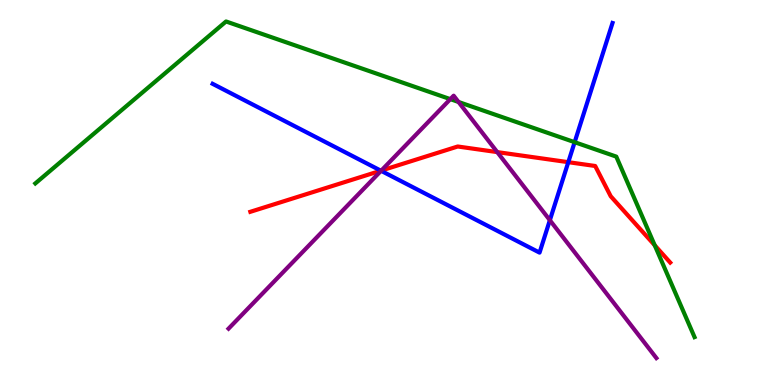[{'lines': ['blue', 'red'], 'intersections': [{'x': 4.91, 'y': 5.57}, {'x': 7.33, 'y': 5.79}]}, {'lines': ['green', 'red'], 'intersections': [{'x': 8.45, 'y': 3.63}]}, {'lines': ['purple', 'red'], 'intersections': [{'x': 4.92, 'y': 5.57}, {'x': 6.42, 'y': 6.05}]}, {'lines': ['blue', 'green'], 'intersections': [{'x': 7.41, 'y': 6.31}]}, {'lines': ['blue', 'purple'], 'intersections': [{'x': 4.92, 'y': 5.56}, {'x': 7.09, 'y': 4.28}]}, {'lines': ['green', 'purple'], 'intersections': [{'x': 5.81, 'y': 7.42}, {'x': 5.92, 'y': 7.35}]}]